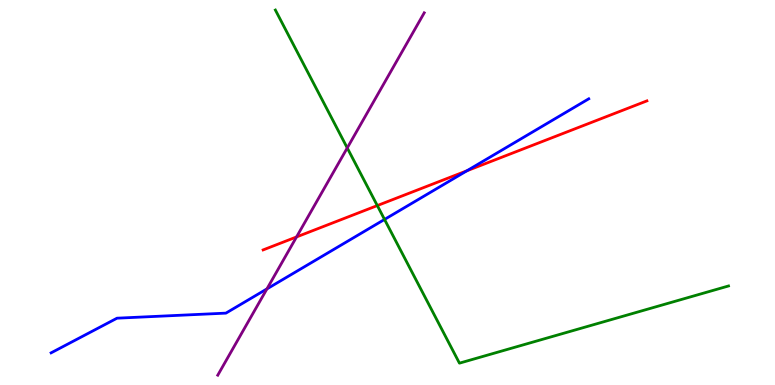[{'lines': ['blue', 'red'], 'intersections': [{'x': 6.02, 'y': 5.56}]}, {'lines': ['green', 'red'], 'intersections': [{'x': 4.87, 'y': 4.66}]}, {'lines': ['purple', 'red'], 'intersections': [{'x': 3.83, 'y': 3.85}]}, {'lines': ['blue', 'green'], 'intersections': [{'x': 4.96, 'y': 4.3}]}, {'lines': ['blue', 'purple'], 'intersections': [{'x': 3.44, 'y': 2.5}]}, {'lines': ['green', 'purple'], 'intersections': [{'x': 4.48, 'y': 6.16}]}]